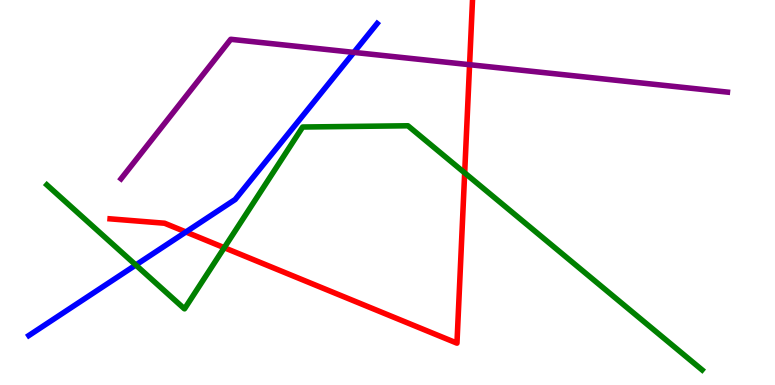[{'lines': ['blue', 'red'], 'intersections': [{'x': 2.4, 'y': 3.97}]}, {'lines': ['green', 'red'], 'intersections': [{'x': 2.89, 'y': 3.57}, {'x': 6.0, 'y': 5.51}]}, {'lines': ['purple', 'red'], 'intersections': [{'x': 6.06, 'y': 8.32}]}, {'lines': ['blue', 'green'], 'intersections': [{'x': 1.75, 'y': 3.12}]}, {'lines': ['blue', 'purple'], 'intersections': [{'x': 4.57, 'y': 8.64}]}, {'lines': ['green', 'purple'], 'intersections': []}]